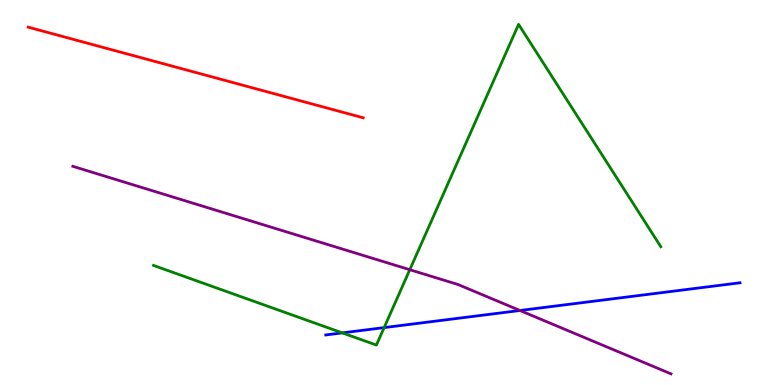[{'lines': ['blue', 'red'], 'intersections': []}, {'lines': ['green', 'red'], 'intersections': []}, {'lines': ['purple', 'red'], 'intersections': []}, {'lines': ['blue', 'green'], 'intersections': [{'x': 4.42, 'y': 1.35}, {'x': 4.96, 'y': 1.49}]}, {'lines': ['blue', 'purple'], 'intersections': [{'x': 6.71, 'y': 1.94}]}, {'lines': ['green', 'purple'], 'intersections': [{'x': 5.29, 'y': 2.99}]}]